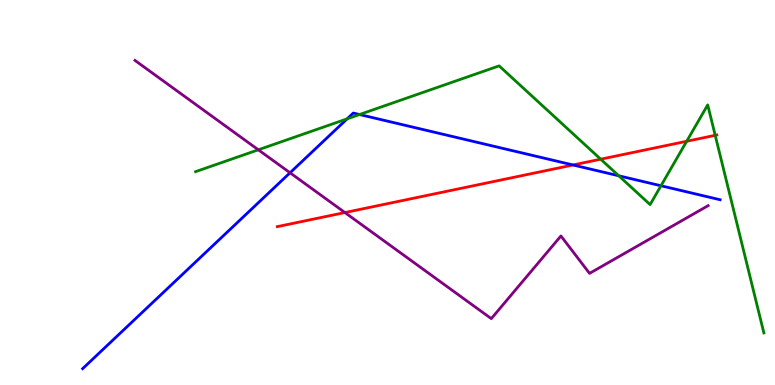[{'lines': ['blue', 'red'], 'intersections': [{'x': 7.39, 'y': 5.72}]}, {'lines': ['green', 'red'], 'intersections': [{'x': 7.75, 'y': 5.87}, {'x': 8.86, 'y': 6.33}, {'x': 9.23, 'y': 6.49}]}, {'lines': ['purple', 'red'], 'intersections': [{'x': 4.45, 'y': 4.48}]}, {'lines': ['blue', 'green'], 'intersections': [{'x': 4.48, 'y': 6.91}, {'x': 4.64, 'y': 7.03}, {'x': 7.98, 'y': 5.43}, {'x': 8.53, 'y': 5.17}]}, {'lines': ['blue', 'purple'], 'intersections': [{'x': 3.74, 'y': 5.51}]}, {'lines': ['green', 'purple'], 'intersections': [{'x': 3.33, 'y': 6.11}]}]